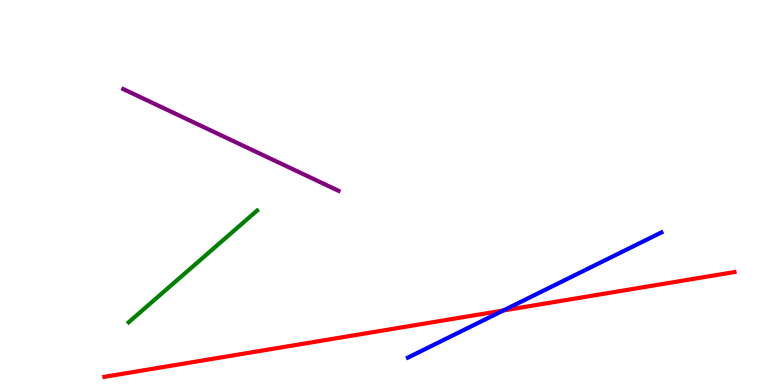[{'lines': ['blue', 'red'], 'intersections': [{'x': 6.49, 'y': 1.94}]}, {'lines': ['green', 'red'], 'intersections': []}, {'lines': ['purple', 'red'], 'intersections': []}, {'lines': ['blue', 'green'], 'intersections': []}, {'lines': ['blue', 'purple'], 'intersections': []}, {'lines': ['green', 'purple'], 'intersections': []}]